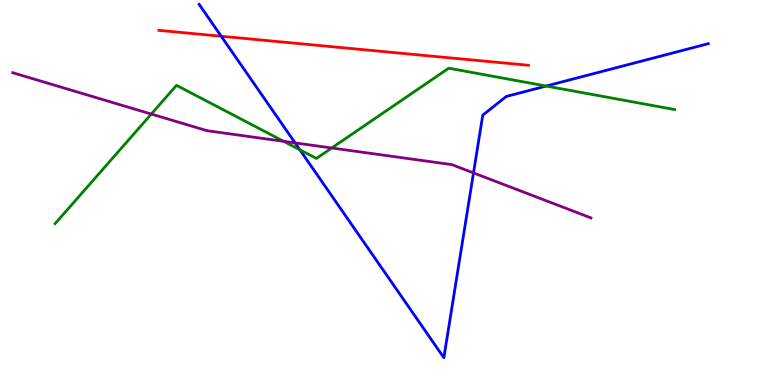[{'lines': ['blue', 'red'], 'intersections': [{'x': 2.85, 'y': 9.06}]}, {'lines': ['green', 'red'], 'intersections': []}, {'lines': ['purple', 'red'], 'intersections': []}, {'lines': ['blue', 'green'], 'intersections': [{'x': 3.87, 'y': 6.11}, {'x': 7.05, 'y': 7.77}]}, {'lines': ['blue', 'purple'], 'intersections': [{'x': 3.81, 'y': 6.29}, {'x': 6.11, 'y': 5.51}]}, {'lines': ['green', 'purple'], 'intersections': [{'x': 1.95, 'y': 7.04}, {'x': 3.66, 'y': 6.33}, {'x': 4.28, 'y': 6.16}]}]